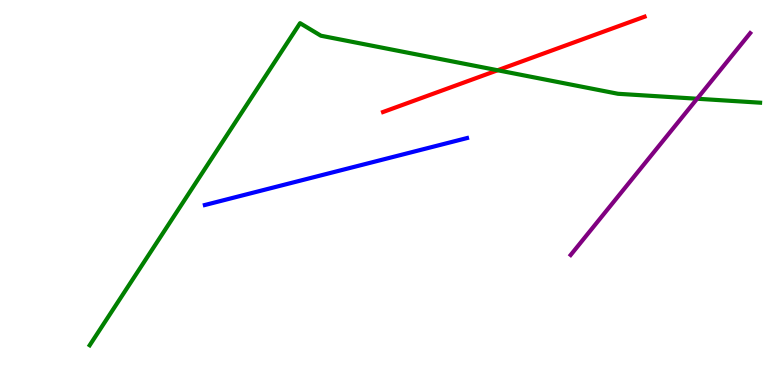[{'lines': ['blue', 'red'], 'intersections': []}, {'lines': ['green', 'red'], 'intersections': [{'x': 6.42, 'y': 8.18}]}, {'lines': ['purple', 'red'], 'intersections': []}, {'lines': ['blue', 'green'], 'intersections': []}, {'lines': ['blue', 'purple'], 'intersections': []}, {'lines': ['green', 'purple'], 'intersections': [{'x': 8.99, 'y': 7.44}]}]